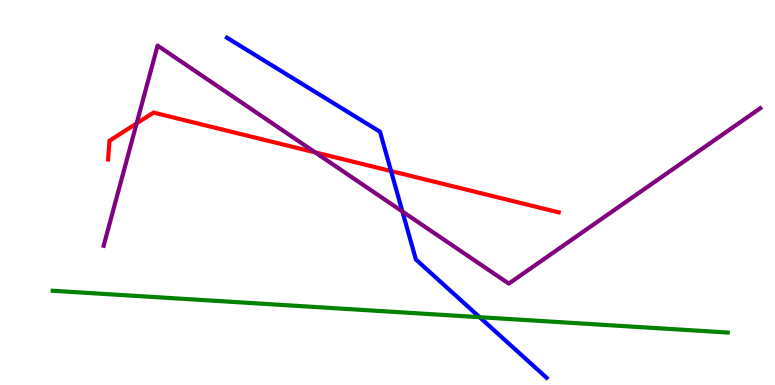[{'lines': ['blue', 'red'], 'intersections': [{'x': 5.05, 'y': 5.56}]}, {'lines': ['green', 'red'], 'intersections': []}, {'lines': ['purple', 'red'], 'intersections': [{'x': 1.76, 'y': 6.79}, {'x': 4.07, 'y': 6.04}]}, {'lines': ['blue', 'green'], 'intersections': [{'x': 6.19, 'y': 1.76}]}, {'lines': ['blue', 'purple'], 'intersections': [{'x': 5.19, 'y': 4.51}]}, {'lines': ['green', 'purple'], 'intersections': []}]